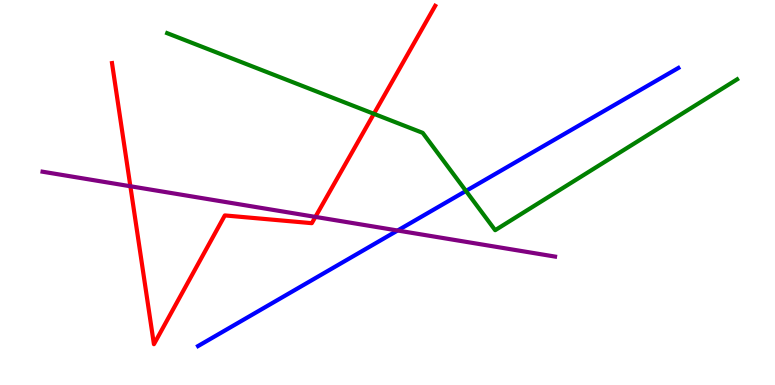[{'lines': ['blue', 'red'], 'intersections': []}, {'lines': ['green', 'red'], 'intersections': [{'x': 4.82, 'y': 7.04}]}, {'lines': ['purple', 'red'], 'intersections': [{'x': 1.68, 'y': 5.16}, {'x': 4.07, 'y': 4.37}]}, {'lines': ['blue', 'green'], 'intersections': [{'x': 6.01, 'y': 5.04}]}, {'lines': ['blue', 'purple'], 'intersections': [{'x': 5.13, 'y': 4.01}]}, {'lines': ['green', 'purple'], 'intersections': []}]